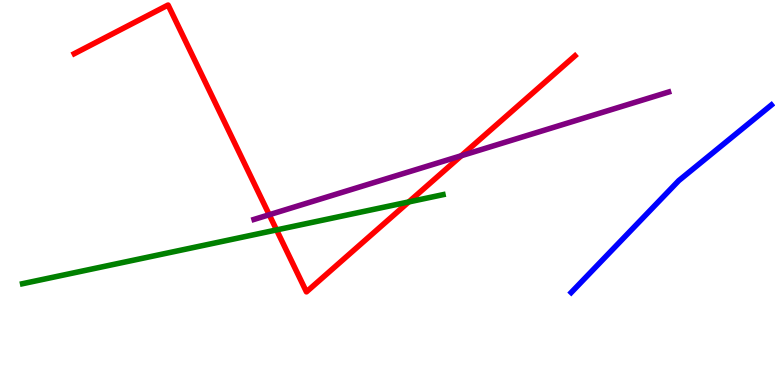[{'lines': ['blue', 'red'], 'intersections': []}, {'lines': ['green', 'red'], 'intersections': [{'x': 3.57, 'y': 4.03}, {'x': 5.27, 'y': 4.76}]}, {'lines': ['purple', 'red'], 'intersections': [{'x': 3.47, 'y': 4.42}, {'x': 5.95, 'y': 5.96}]}, {'lines': ['blue', 'green'], 'intersections': []}, {'lines': ['blue', 'purple'], 'intersections': []}, {'lines': ['green', 'purple'], 'intersections': []}]